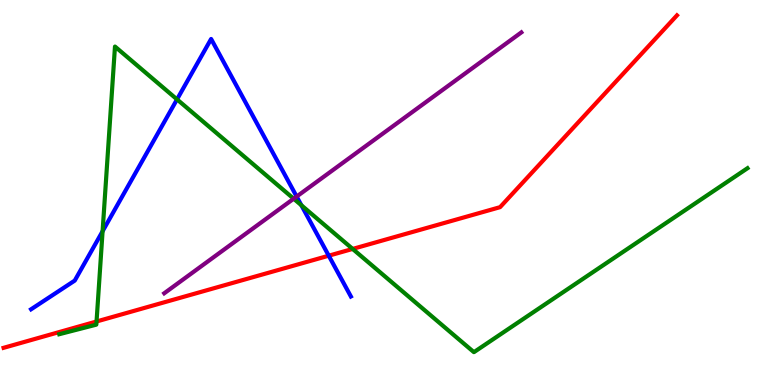[{'lines': ['blue', 'red'], 'intersections': [{'x': 4.24, 'y': 3.36}]}, {'lines': ['green', 'red'], 'intersections': [{'x': 1.25, 'y': 1.65}, {'x': 4.55, 'y': 3.53}]}, {'lines': ['purple', 'red'], 'intersections': []}, {'lines': ['blue', 'green'], 'intersections': [{'x': 1.32, 'y': 3.99}, {'x': 2.28, 'y': 7.42}, {'x': 3.89, 'y': 4.67}]}, {'lines': ['blue', 'purple'], 'intersections': [{'x': 3.83, 'y': 4.89}]}, {'lines': ['green', 'purple'], 'intersections': [{'x': 3.79, 'y': 4.84}]}]